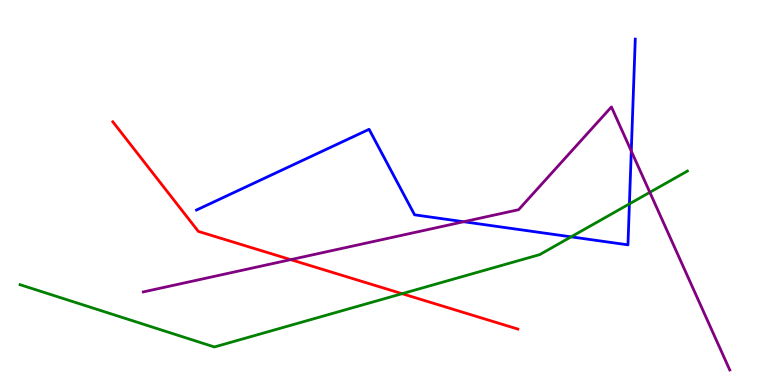[{'lines': ['blue', 'red'], 'intersections': []}, {'lines': ['green', 'red'], 'intersections': [{'x': 5.19, 'y': 2.37}]}, {'lines': ['purple', 'red'], 'intersections': [{'x': 3.75, 'y': 3.26}]}, {'lines': ['blue', 'green'], 'intersections': [{'x': 7.37, 'y': 3.85}, {'x': 8.12, 'y': 4.7}]}, {'lines': ['blue', 'purple'], 'intersections': [{'x': 5.98, 'y': 4.24}, {'x': 8.15, 'y': 6.08}]}, {'lines': ['green', 'purple'], 'intersections': [{'x': 8.38, 'y': 5.0}]}]